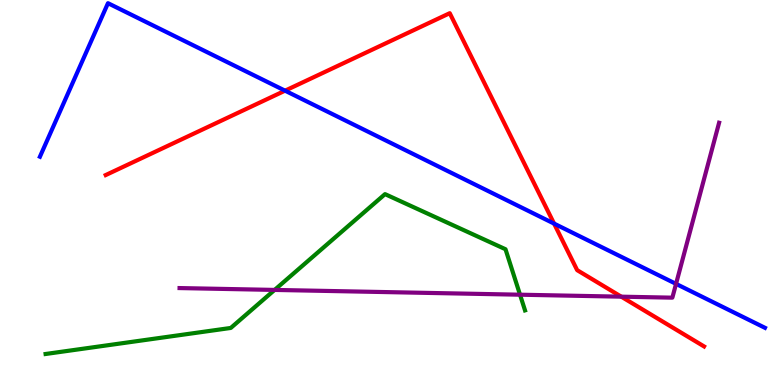[{'lines': ['blue', 'red'], 'intersections': [{'x': 3.68, 'y': 7.64}, {'x': 7.15, 'y': 4.19}]}, {'lines': ['green', 'red'], 'intersections': []}, {'lines': ['purple', 'red'], 'intersections': [{'x': 8.02, 'y': 2.29}]}, {'lines': ['blue', 'green'], 'intersections': []}, {'lines': ['blue', 'purple'], 'intersections': [{'x': 8.72, 'y': 2.63}]}, {'lines': ['green', 'purple'], 'intersections': [{'x': 3.54, 'y': 2.47}, {'x': 6.71, 'y': 2.35}]}]